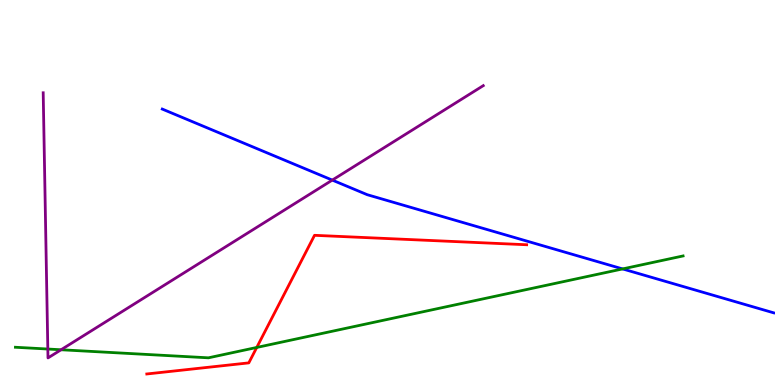[{'lines': ['blue', 'red'], 'intersections': []}, {'lines': ['green', 'red'], 'intersections': [{'x': 3.31, 'y': 0.975}]}, {'lines': ['purple', 'red'], 'intersections': []}, {'lines': ['blue', 'green'], 'intersections': [{'x': 8.03, 'y': 3.02}]}, {'lines': ['blue', 'purple'], 'intersections': [{'x': 4.29, 'y': 5.32}]}, {'lines': ['green', 'purple'], 'intersections': [{'x': 0.617, 'y': 0.934}, {'x': 0.788, 'y': 0.915}]}]